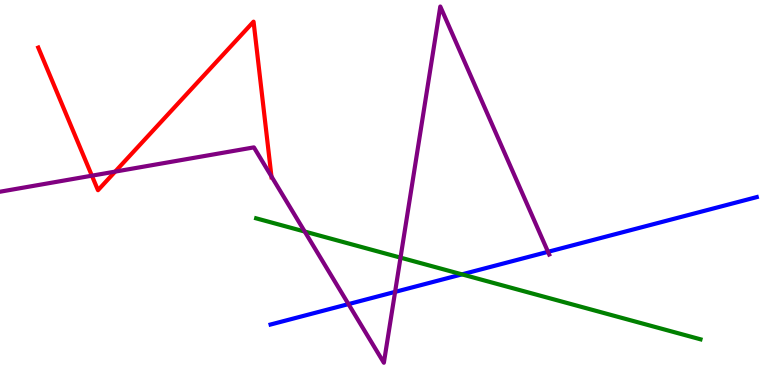[{'lines': ['blue', 'red'], 'intersections': []}, {'lines': ['green', 'red'], 'intersections': []}, {'lines': ['purple', 'red'], 'intersections': [{'x': 1.19, 'y': 5.44}, {'x': 1.49, 'y': 5.54}, {'x': 3.5, 'y': 5.42}]}, {'lines': ['blue', 'green'], 'intersections': [{'x': 5.96, 'y': 2.87}]}, {'lines': ['blue', 'purple'], 'intersections': [{'x': 4.5, 'y': 2.1}, {'x': 5.1, 'y': 2.42}, {'x': 7.07, 'y': 3.46}]}, {'lines': ['green', 'purple'], 'intersections': [{'x': 3.93, 'y': 3.99}, {'x': 5.17, 'y': 3.31}]}]